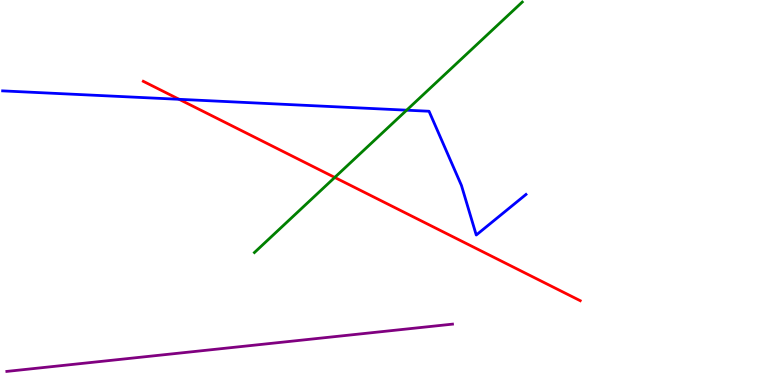[{'lines': ['blue', 'red'], 'intersections': [{'x': 2.31, 'y': 7.42}]}, {'lines': ['green', 'red'], 'intersections': [{'x': 4.32, 'y': 5.39}]}, {'lines': ['purple', 'red'], 'intersections': []}, {'lines': ['blue', 'green'], 'intersections': [{'x': 5.25, 'y': 7.14}]}, {'lines': ['blue', 'purple'], 'intersections': []}, {'lines': ['green', 'purple'], 'intersections': []}]